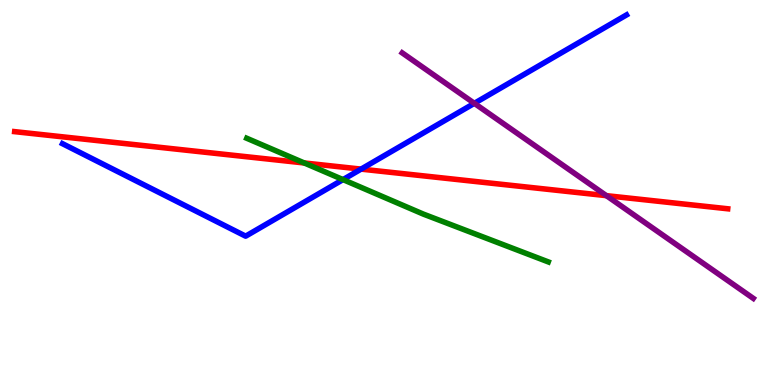[{'lines': ['blue', 'red'], 'intersections': [{'x': 4.66, 'y': 5.61}]}, {'lines': ['green', 'red'], 'intersections': [{'x': 3.93, 'y': 5.77}]}, {'lines': ['purple', 'red'], 'intersections': [{'x': 7.82, 'y': 4.92}]}, {'lines': ['blue', 'green'], 'intersections': [{'x': 4.43, 'y': 5.33}]}, {'lines': ['blue', 'purple'], 'intersections': [{'x': 6.12, 'y': 7.32}]}, {'lines': ['green', 'purple'], 'intersections': []}]